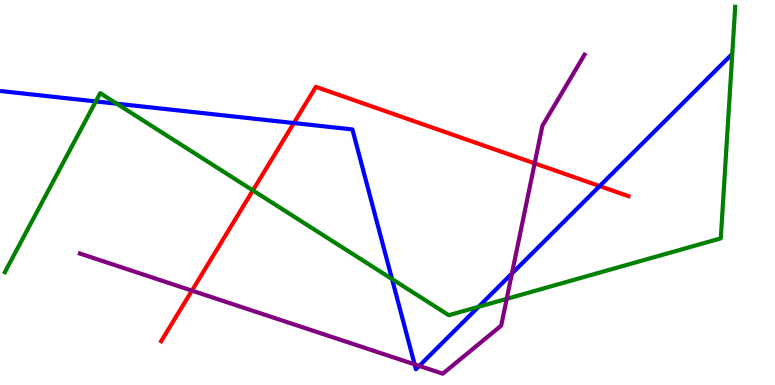[{'lines': ['blue', 'red'], 'intersections': [{'x': 3.79, 'y': 6.8}, {'x': 7.74, 'y': 5.17}]}, {'lines': ['green', 'red'], 'intersections': [{'x': 3.26, 'y': 5.05}]}, {'lines': ['purple', 'red'], 'intersections': [{'x': 2.48, 'y': 2.45}, {'x': 6.9, 'y': 5.76}]}, {'lines': ['blue', 'green'], 'intersections': [{'x': 1.24, 'y': 7.37}, {'x': 1.51, 'y': 7.31}, {'x': 5.06, 'y': 2.75}, {'x': 6.18, 'y': 2.03}]}, {'lines': ['blue', 'purple'], 'intersections': [{'x': 5.35, 'y': 0.536}, {'x': 5.41, 'y': 0.496}, {'x': 6.61, 'y': 2.89}]}, {'lines': ['green', 'purple'], 'intersections': [{'x': 6.54, 'y': 2.24}]}]